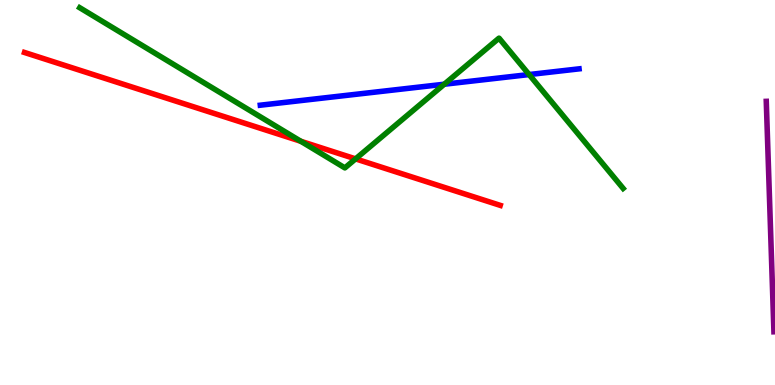[{'lines': ['blue', 'red'], 'intersections': []}, {'lines': ['green', 'red'], 'intersections': [{'x': 3.88, 'y': 6.33}, {'x': 4.59, 'y': 5.87}]}, {'lines': ['purple', 'red'], 'intersections': []}, {'lines': ['blue', 'green'], 'intersections': [{'x': 5.73, 'y': 7.81}, {'x': 6.83, 'y': 8.06}]}, {'lines': ['blue', 'purple'], 'intersections': []}, {'lines': ['green', 'purple'], 'intersections': []}]